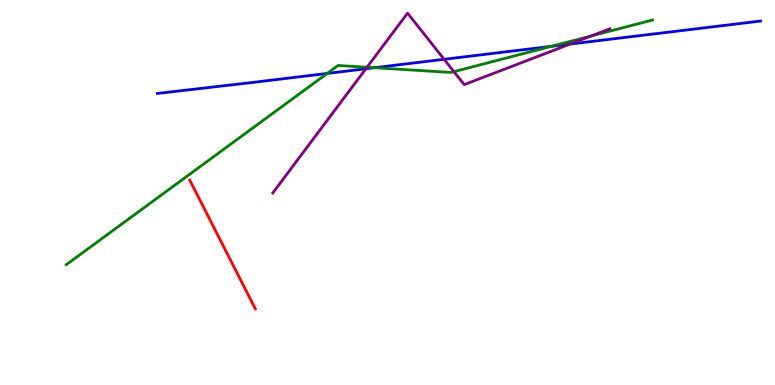[{'lines': ['blue', 'red'], 'intersections': []}, {'lines': ['green', 'red'], 'intersections': []}, {'lines': ['purple', 'red'], 'intersections': []}, {'lines': ['blue', 'green'], 'intersections': [{'x': 4.22, 'y': 8.09}, {'x': 4.83, 'y': 8.24}, {'x': 7.11, 'y': 8.8}]}, {'lines': ['blue', 'purple'], 'intersections': [{'x': 4.72, 'y': 8.21}, {'x': 5.73, 'y': 8.46}, {'x': 7.36, 'y': 8.86}]}, {'lines': ['green', 'purple'], 'intersections': [{'x': 4.74, 'y': 8.25}, {'x': 5.86, 'y': 8.14}, {'x': 7.63, 'y': 9.07}]}]